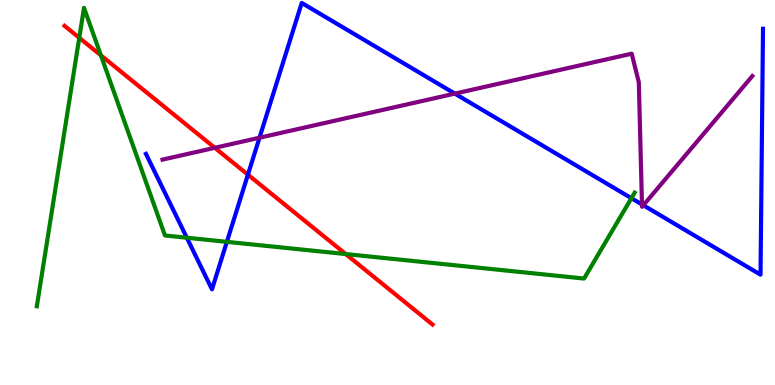[{'lines': ['blue', 'red'], 'intersections': [{'x': 3.2, 'y': 5.46}]}, {'lines': ['green', 'red'], 'intersections': [{'x': 1.02, 'y': 9.02}, {'x': 1.3, 'y': 8.56}, {'x': 4.46, 'y': 3.4}]}, {'lines': ['purple', 'red'], 'intersections': [{'x': 2.77, 'y': 6.16}]}, {'lines': ['blue', 'green'], 'intersections': [{'x': 2.41, 'y': 3.83}, {'x': 2.93, 'y': 3.72}, {'x': 8.15, 'y': 4.85}]}, {'lines': ['blue', 'purple'], 'intersections': [{'x': 3.35, 'y': 6.42}, {'x': 5.87, 'y': 7.57}, {'x': 8.28, 'y': 4.69}, {'x': 8.3, 'y': 4.67}]}, {'lines': ['green', 'purple'], 'intersections': []}]